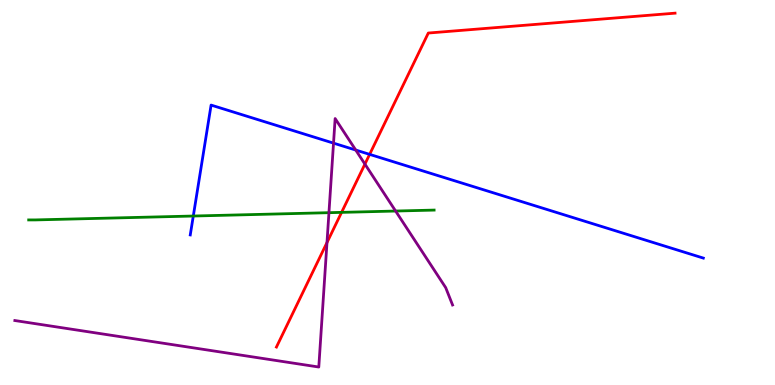[{'lines': ['blue', 'red'], 'intersections': [{'x': 4.77, 'y': 5.99}]}, {'lines': ['green', 'red'], 'intersections': [{'x': 4.41, 'y': 4.48}]}, {'lines': ['purple', 'red'], 'intersections': [{'x': 4.22, 'y': 3.7}, {'x': 4.71, 'y': 5.74}]}, {'lines': ['blue', 'green'], 'intersections': [{'x': 2.49, 'y': 4.39}]}, {'lines': ['blue', 'purple'], 'intersections': [{'x': 4.3, 'y': 6.28}, {'x': 4.59, 'y': 6.1}]}, {'lines': ['green', 'purple'], 'intersections': [{'x': 4.24, 'y': 4.48}, {'x': 5.1, 'y': 4.52}]}]